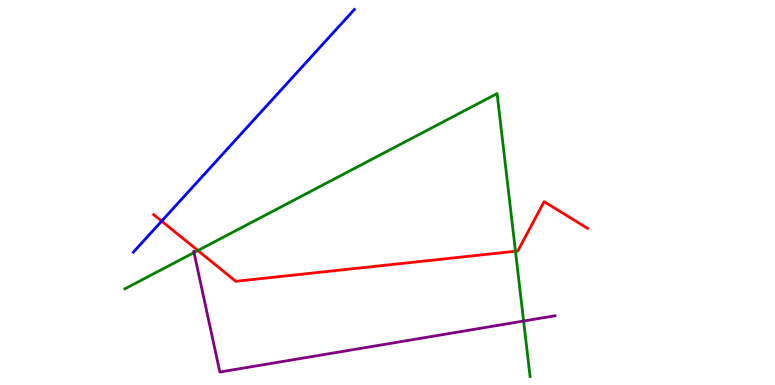[{'lines': ['blue', 'red'], 'intersections': [{'x': 2.09, 'y': 4.26}]}, {'lines': ['green', 'red'], 'intersections': [{'x': 2.55, 'y': 3.49}, {'x': 6.65, 'y': 3.47}]}, {'lines': ['purple', 'red'], 'intersections': []}, {'lines': ['blue', 'green'], 'intersections': []}, {'lines': ['blue', 'purple'], 'intersections': []}, {'lines': ['green', 'purple'], 'intersections': [{'x': 2.5, 'y': 3.44}, {'x': 6.76, 'y': 1.66}]}]